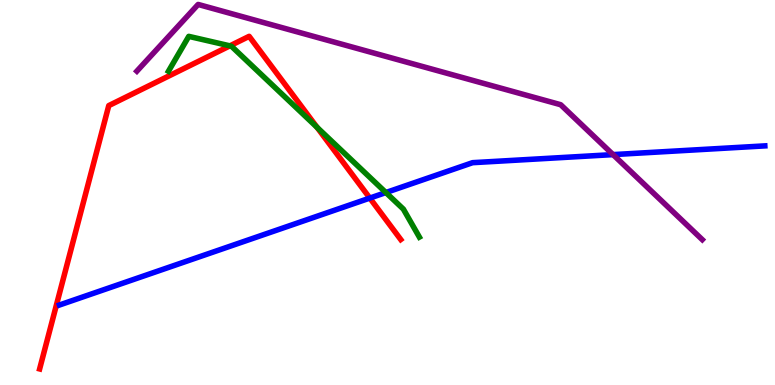[{'lines': ['blue', 'red'], 'intersections': [{'x': 4.77, 'y': 4.85}]}, {'lines': ['green', 'red'], 'intersections': [{'x': 2.97, 'y': 8.81}, {'x': 4.09, 'y': 6.69}]}, {'lines': ['purple', 'red'], 'intersections': []}, {'lines': ['blue', 'green'], 'intersections': [{'x': 4.98, 'y': 5.0}]}, {'lines': ['blue', 'purple'], 'intersections': [{'x': 7.91, 'y': 5.98}]}, {'lines': ['green', 'purple'], 'intersections': []}]